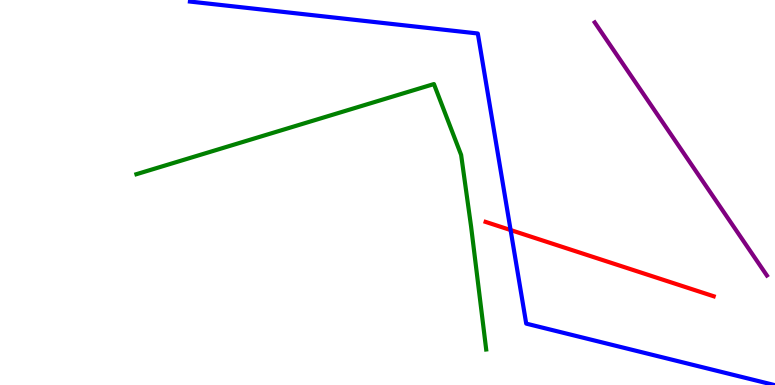[{'lines': ['blue', 'red'], 'intersections': [{'x': 6.59, 'y': 4.02}]}, {'lines': ['green', 'red'], 'intersections': []}, {'lines': ['purple', 'red'], 'intersections': []}, {'lines': ['blue', 'green'], 'intersections': []}, {'lines': ['blue', 'purple'], 'intersections': []}, {'lines': ['green', 'purple'], 'intersections': []}]